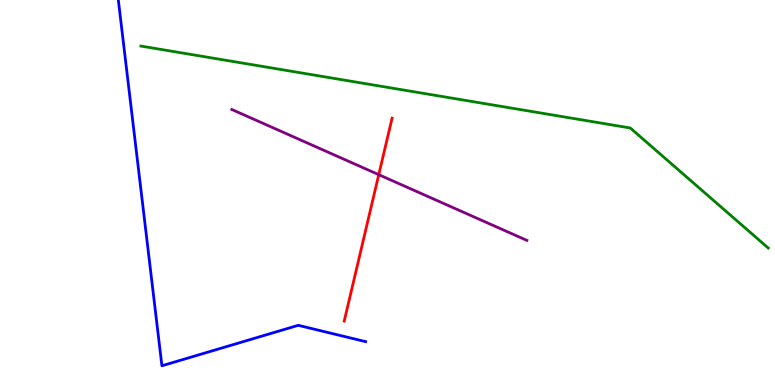[{'lines': ['blue', 'red'], 'intersections': []}, {'lines': ['green', 'red'], 'intersections': []}, {'lines': ['purple', 'red'], 'intersections': [{'x': 4.89, 'y': 5.46}]}, {'lines': ['blue', 'green'], 'intersections': []}, {'lines': ['blue', 'purple'], 'intersections': []}, {'lines': ['green', 'purple'], 'intersections': []}]